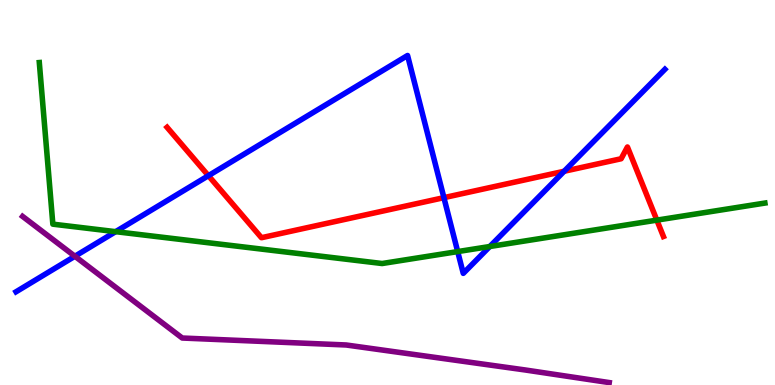[{'lines': ['blue', 'red'], 'intersections': [{'x': 2.69, 'y': 5.44}, {'x': 5.73, 'y': 4.87}, {'x': 7.28, 'y': 5.55}]}, {'lines': ['green', 'red'], 'intersections': [{'x': 8.48, 'y': 4.28}]}, {'lines': ['purple', 'red'], 'intersections': []}, {'lines': ['blue', 'green'], 'intersections': [{'x': 1.49, 'y': 3.98}, {'x': 5.91, 'y': 3.47}, {'x': 6.32, 'y': 3.6}]}, {'lines': ['blue', 'purple'], 'intersections': [{'x': 0.967, 'y': 3.34}]}, {'lines': ['green', 'purple'], 'intersections': []}]